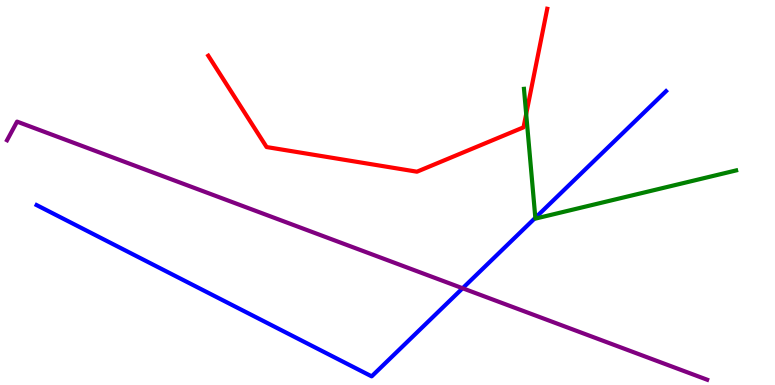[{'lines': ['blue', 'red'], 'intersections': []}, {'lines': ['green', 'red'], 'intersections': [{'x': 6.79, 'y': 7.04}]}, {'lines': ['purple', 'red'], 'intersections': []}, {'lines': ['blue', 'green'], 'intersections': [{'x': 6.91, 'y': 4.34}]}, {'lines': ['blue', 'purple'], 'intersections': [{'x': 5.97, 'y': 2.51}]}, {'lines': ['green', 'purple'], 'intersections': []}]